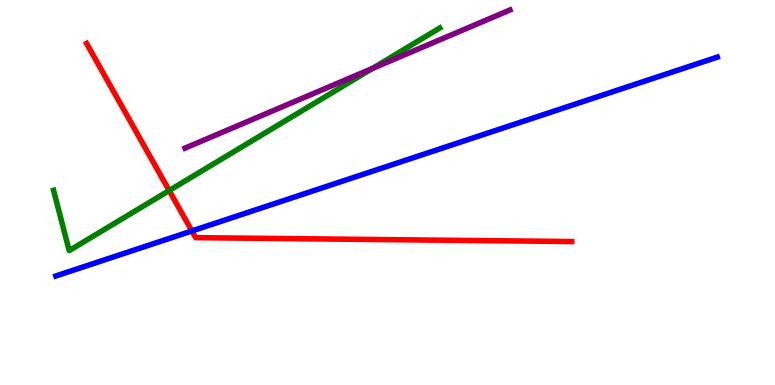[{'lines': ['blue', 'red'], 'intersections': [{'x': 2.48, 'y': 4.0}]}, {'lines': ['green', 'red'], 'intersections': [{'x': 2.18, 'y': 5.05}]}, {'lines': ['purple', 'red'], 'intersections': []}, {'lines': ['blue', 'green'], 'intersections': []}, {'lines': ['blue', 'purple'], 'intersections': []}, {'lines': ['green', 'purple'], 'intersections': [{'x': 4.8, 'y': 8.22}]}]